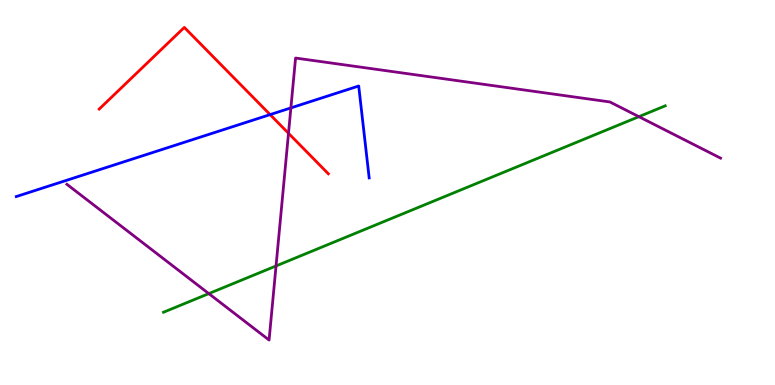[{'lines': ['blue', 'red'], 'intersections': [{'x': 3.49, 'y': 7.02}]}, {'lines': ['green', 'red'], 'intersections': []}, {'lines': ['purple', 'red'], 'intersections': [{'x': 3.72, 'y': 6.54}]}, {'lines': ['blue', 'green'], 'intersections': []}, {'lines': ['blue', 'purple'], 'intersections': [{'x': 3.75, 'y': 7.2}]}, {'lines': ['green', 'purple'], 'intersections': [{'x': 2.69, 'y': 2.37}, {'x': 3.56, 'y': 3.09}, {'x': 8.24, 'y': 6.97}]}]